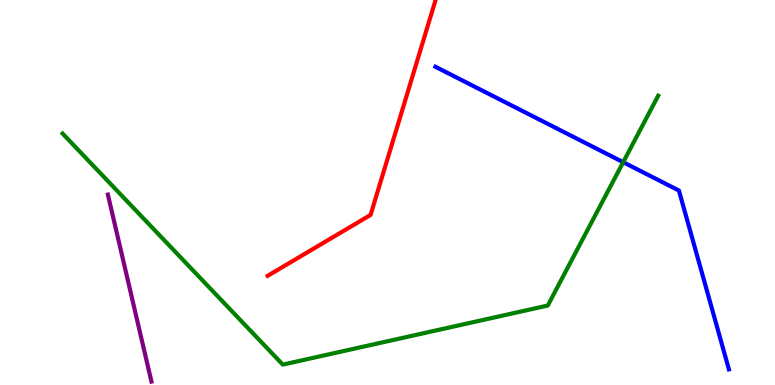[{'lines': ['blue', 'red'], 'intersections': []}, {'lines': ['green', 'red'], 'intersections': []}, {'lines': ['purple', 'red'], 'intersections': []}, {'lines': ['blue', 'green'], 'intersections': [{'x': 8.04, 'y': 5.79}]}, {'lines': ['blue', 'purple'], 'intersections': []}, {'lines': ['green', 'purple'], 'intersections': []}]